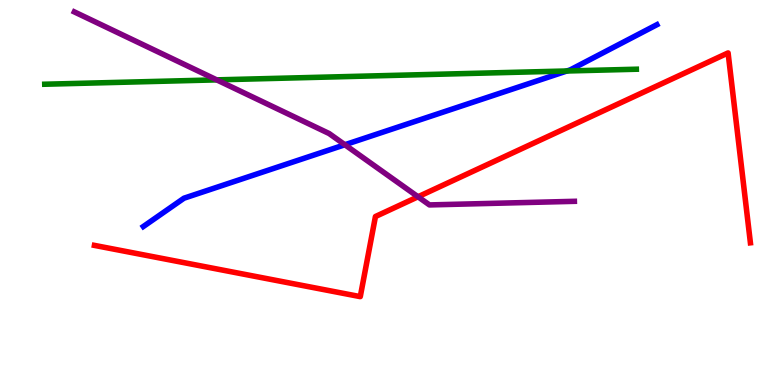[{'lines': ['blue', 'red'], 'intersections': []}, {'lines': ['green', 'red'], 'intersections': []}, {'lines': ['purple', 'red'], 'intersections': [{'x': 5.39, 'y': 4.89}]}, {'lines': ['blue', 'green'], 'intersections': [{'x': 7.31, 'y': 8.16}]}, {'lines': ['blue', 'purple'], 'intersections': [{'x': 4.45, 'y': 6.24}]}, {'lines': ['green', 'purple'], 'intersections': [{'x': 2.8, 'y': 7.93}]}]